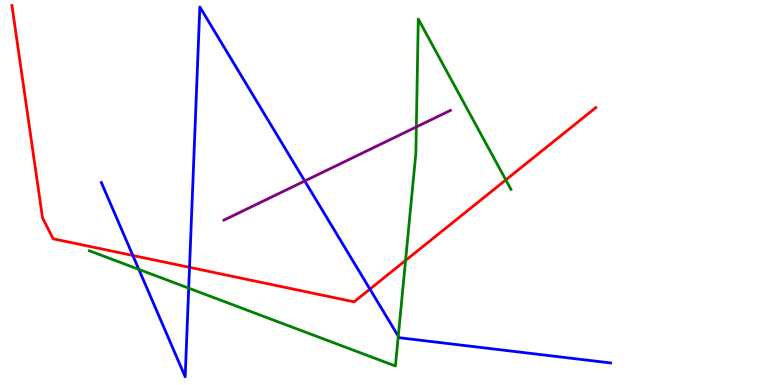[{'lines': ['blue', 'red'], 'intersections': [{'x': 1.71, 'y': 3.36}, {'x': 2.45, 'y': 3.06}, {'x': 4.77, 'y': 2.49}]}, {'lines': ['green', 'red'], 'intersections': [{'x': 5.23, 'y': 3.23}, {'x': 6.53, 'y': 5.33}]}, {'lines': ['purple', 'red'], 'intersections': []}, {'lines': ['blue', 'green'], 'intersections': [{'x': 1.79, 'y': 3.0}, {'x': 2.43, 'y': 2.52}, {'x': 5.14, 'y': 1.27}]}, {'lines': ['blue', 'purple'], 'intersections': [{'x': 3.93, 'y': 5.3}]}, {'lines': ['green', 'purple'], 'intersections': [{'x': 5.37, 'y': 6.7}]}]